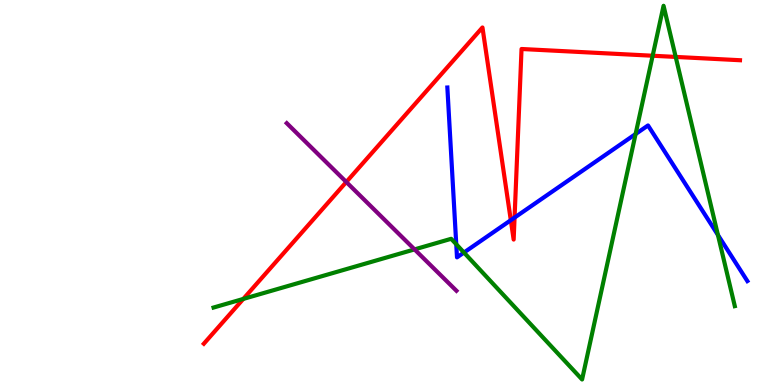[{'lines': ['blue', 'red'], 'intersections': [{'x': 6.59, 'y': 4.28}, {'x': 6.64, 'y': 4.35}]}, {'lines': ['green', 'red'], 'intersections': [{'x': 3.14, 'y': 2.24}, {'x': 8.42, 'y': 8.55}, {'x': 8.72, 'y': 8.52}]}, {'lines': ['purple', 'red'], 'intersections': [{'x': 4.47, 'y': 5.27}]}, {'lines': ['blue', 'green'], 'intersections': [{'x': 5.89, 'y': 3.66}, {'x': 5.99, 'y': 3.44}, {'x': 8.2, 'y': 6.52}, {'x': 9.26, 'y': 3.9}]}, {'lines': ['blue', 'purple'], 'intersections': []}, {'lines': ['green', 'purple'], 'intersections': [{'x': 5.35, 'y': 3.52}]}]